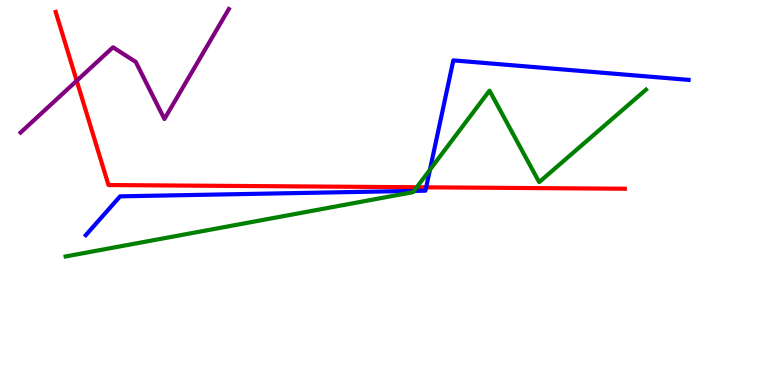[{'lines': ['blue', 'red'], 'intersections': [{'x': 5.5, 'y': 5.13}]}, {'lines': ['green', 'red'], 'intersections': [{'x': 5.38, 'y': 5.14}]}, {'lines': ['purple', 'red'], 'intersections': [{'x': 0.99, 'y': 7.9}]}, {'lines': ['blue', 'green'], 'intersections': [{'x': 5.34, 'y': 5.04}, {'x': 5.55, 'y': 5.59}]}, {'lines': ['blue', 'purple'], 'intersections': []}, {'lines': ['green', 'purple'], 'intersections': []}]